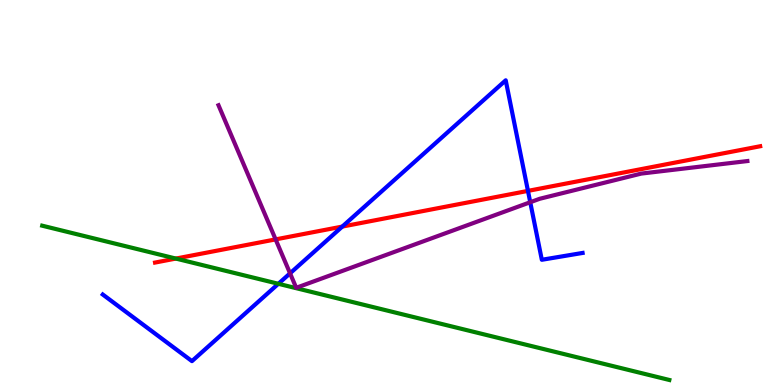[{'lines': ['blue', 'red'], 'intersections': [{'x': 4.42, 'y': 4.11}, {'x': 6.81, 'y': 5.04}]}, {'lines': ['green', 'red'], 'intersections': [{'x': 2.27, 'y': 3.28}]}, {'lines': ['purple', 'red'], 'intersections': [{'x': 3.56, 'y': 3.78}]}, {'lines': ['blue', 'green'], 'intersections': [{'x': 3.59, 'y': 2.63}]}, {'lines': ['blue', 'purple'], 'intersections': [{'x': 3.74, 'y': 2.9}, {'x': 6.84, 'y': 4.75}]}, {'lines': ['green', 'purple'], 'intersections': []}]